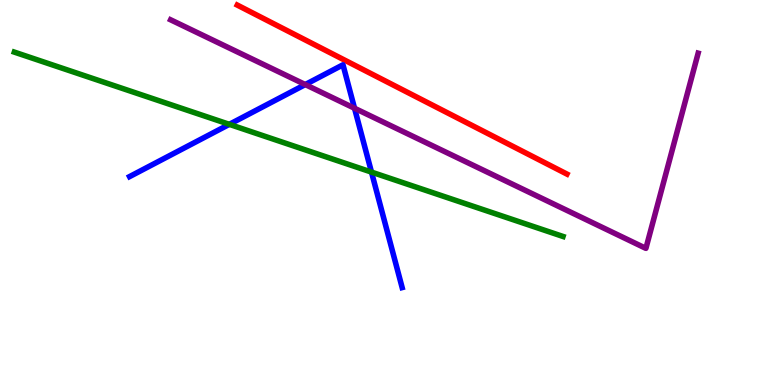[{'lines': ['blue', 'red'], 'intersections': []}, {'lines': ['green', 'red'], 'intersections': []}, {'lines': ['purple', 'red'], 'intersections': []}, {'lines': ['blue', 'green'], 'intersections': [{'x': 2.96, 'y': 6.77}, {'x': 4.79, 'y': 5.53}]}, {'lines': ['blue', 'purple'], 'intersections': [{'x': 3.94, 'y': 7.8}, {'x': 4.57, 'y': 7.19}]}, {'lines': ['green', 'purple'], 'intersections': []}]